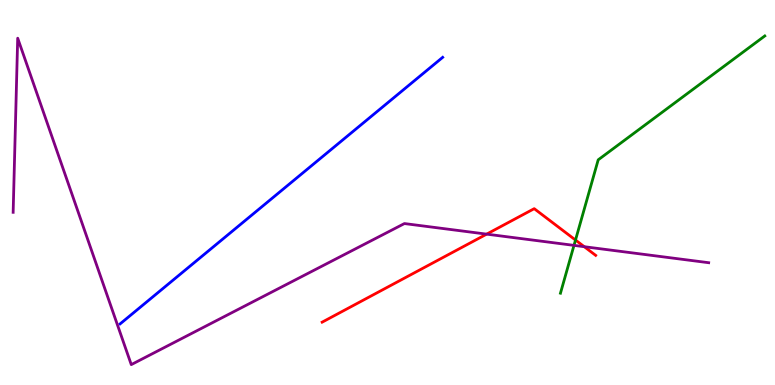[{'lines': ['blue', 'red'], 'intersections': []}, {'lines': ['green', 'red'], 'intersections': [{'x': 7.43, 'y': 3.77}]}, {'lines': ['purple', 'red'], 'intersections': [{'x': 6.28, 'y': 3.92}, {'x': 7.54, 'y': 3.59}]}, {'lines': ['blue', 'green'], 'intersections': []}, {'lines': ['blue', 'purple'], 'intersections': []}, {'lines': ['green', 'purple'], 'intersections': [{'x': 7.41, 'y': 3.63}]}]